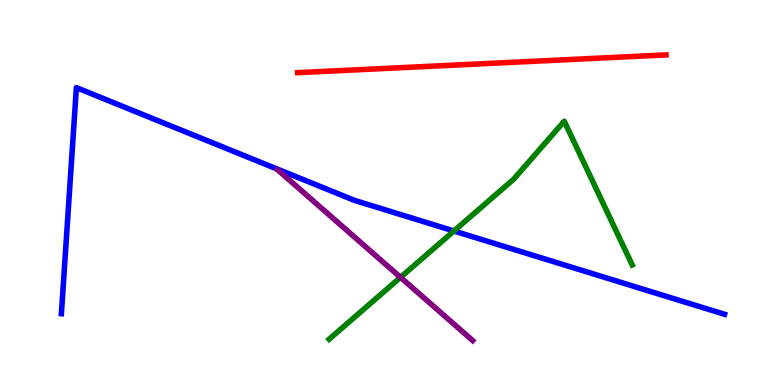[{'lines': ['blue', 'red'], 'intersections': []}, {'lines': ['green', 'red'], 'intersections': []}, {'lines': ['purple', 'red'], 'intersections': []}, {'lines': ['blue', 'green'], 'intersections': [{'x': 5.86, 'y': 4.0}]}, {'lines': ['blue', 'purple'], 'intersections': []}, {'lines': ['green', 'purple'], 'intersections': [{'x': 5.17, 'y': 2.8}]}]